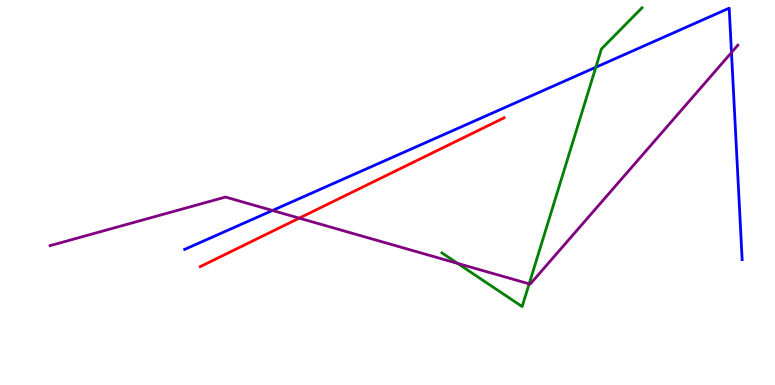[{'lines': ['blue', 'red'], 'intersections': []}, {'lines': ['green', 'red'], 'intersections': []}, {'lines': ['purple', 'red'], 'intersections': [{'x': 3.86, 'y': 4.33}]}, {'lines': ['blue', 'green'], 'intersections': [{'x': 7.69, 'y': 8.25}]}, {'lines': ['blue', 'purple'], 'intersections': [{'x': 3.52, 'y': 4.53}, {'x': 9.44, 'y': 8.64}]}, {'lines': ['green', 'purple'], 'intersections': [{'x': 5.91, 'y': 3.16}, {'x': 6.83, 'y': 2.63}]}]